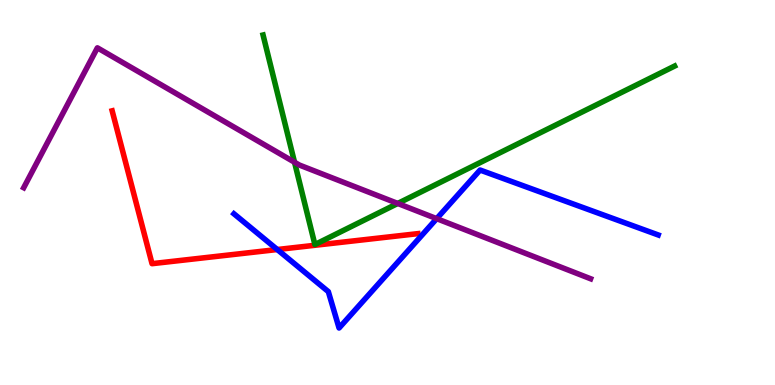[{'lines': ['blue', 'red'], 'intersections': [{'x': 3.58, 'y': 3.52}]}, {'lines': ['green', 'red'], 'intersections': []}, {'lines': ['purple', 'red'], 'intersections': []}, {'lines': ['blue', 'green'], 'intersections': []}, {'lines': ['blue', 'purple'], 'intersections': [{'x': 5.63, 'y': 4.32}]}, {'lines': ['green', 'purple'], 'intersections': [{'x': 3.8, 'y': 5.79}, {'x': 5.13, 'y': 4.72}]}]